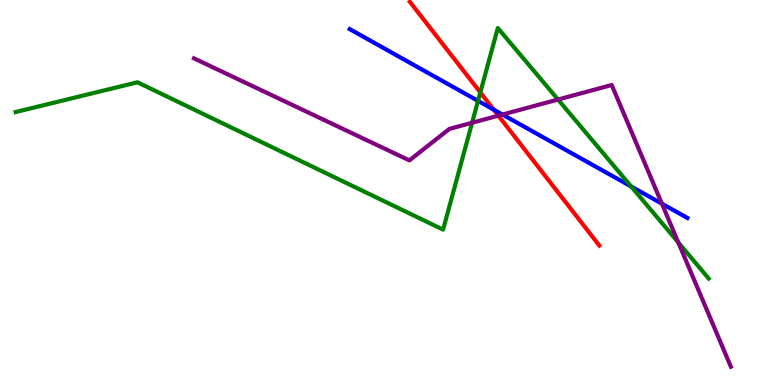[{'lines': ['blue', 'red'], 'intersections': [{'x': 6.37, 'y': 7.15}]}, {'lines': ['green', 'red'], 'intersections': [{'x': 6.2, 'y': 7.6}]}, {'lines': ['purple', 'red'], 'intersections': [{'x': 6.43, 'y': 7.0}]}, {'lines': ['blue', 'green'], 'intersections': [{'x': 6.17, 'y': 7.38}, {'x': 8.15, 'y': 5.15}]}, {'lines': ['blue', 'purple'], 'intersections': [{'x': 6.48, 'y': 7.02}, {'x': 8.54, 'y': 4.71}]}, {'lines': ['green', 'purple'], 'intersections': [{'x': 6.09, 'y': 6.81}, {'x': 7.2, 'y': 7.41}, {'x': 8.75, 'y': 3.7}]}]